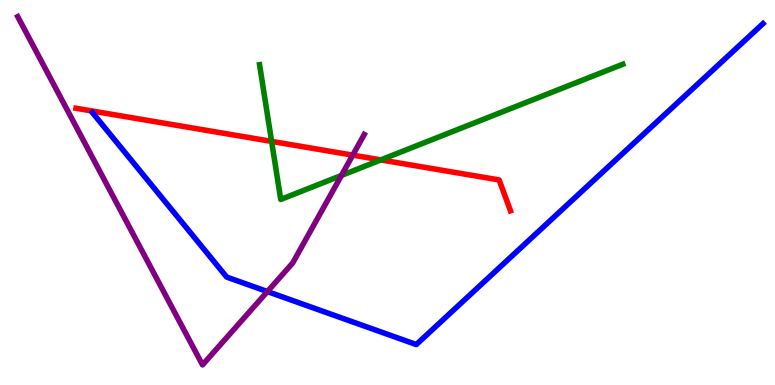[{'lines': ['blue', 'red'], 'intersections': []}, {'lines': ['green', 'red'], 'intersections': [{'x': 3.5, 'y': 6.33}, {'x': 4.91, 'y': 5.85}]}, {'lines': ['purple', 'red'], 'intersections': [{'x': 4.55, 'y': 5.97}]}, {'lines': ['blue', 'green'], 'intersections': []}, {'lines': ['blue', 'purple'], 'intersections': [{'x': 3.45, 'y': 2.43}]}, {'lines': ['green', 'purple'], 'intersections': [{'x': 4.41, 'y': 5.44}]}]